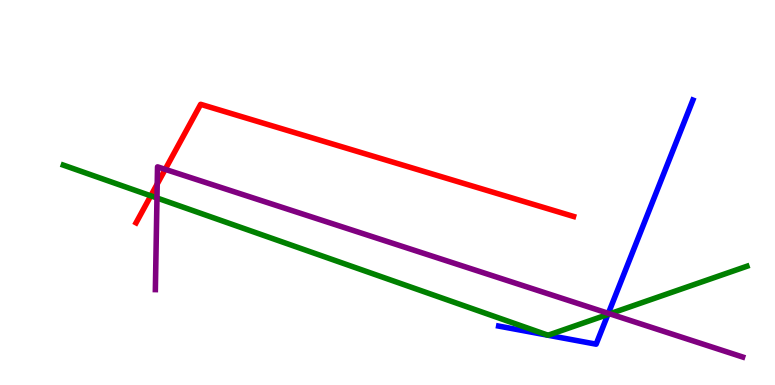[{'lines': ['blue', 'red'], 'intersections': []}, {'lines': ['green', 'red'], 'intersections': [{'x': 1.95, 'y': 4.91}]}, {'lines': ['purple', 'red'], 'intersections': [{'x': 2.03, 'y': 5.22}, {'x': 2.13, 'y': 5.6}]}, {'lines': ['blue', 'green'], 'intersections': [{'x': 7.84, 'y': 1.83}]}, {'lines': ['blue', 'purple'], 'intersections': [{'x': 7.85, 'y': 1.86}]}, {'lines': ['green', 'purple'], 'intersections': [{'x': 2.03, 'y': 4.86}, {'x': 7.87, 'y': 1.85}]}]